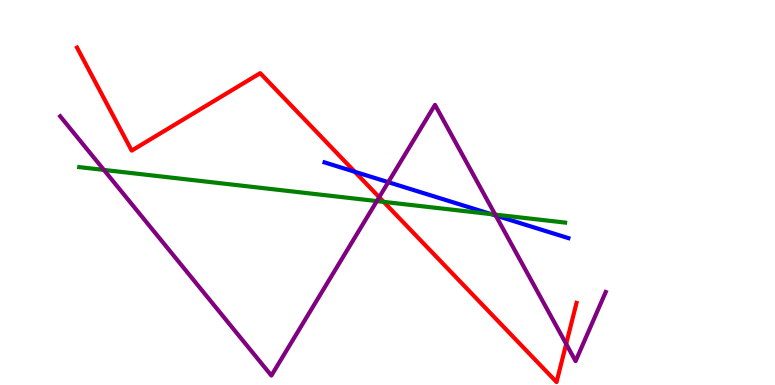[{'lines': ['blue', 'red'], 'intersections': [{'x': 4.58, 'y': 5.54}]}, {'lines': ['green', 'red'], 'intersections': [{'x': 4.95, 'y': 4.76}]}, {'lines': ['purple', 'red'], 'intersections': [{'x': 4.89, 'y': 4.88}, {'x': 7.31, 'y': 1.07}]}, {'lines': ['blue', 'green'], 'intersections': [{'x': 6.34, 'y': 4.44}]}, {'lines': ['blue', 'purple'], 'intersections': [{'x': 5.01, 'y': 5.27}, {'x': 6.4, 'y': 4.4}]}, {'lines': ['green', 'purple'], 'intersections': [{'x': 1.34, 'y': 5.59}, {'x': 4.86, 'y': 4.78}, {'x': 6.39, 'y': 4.43}]}]